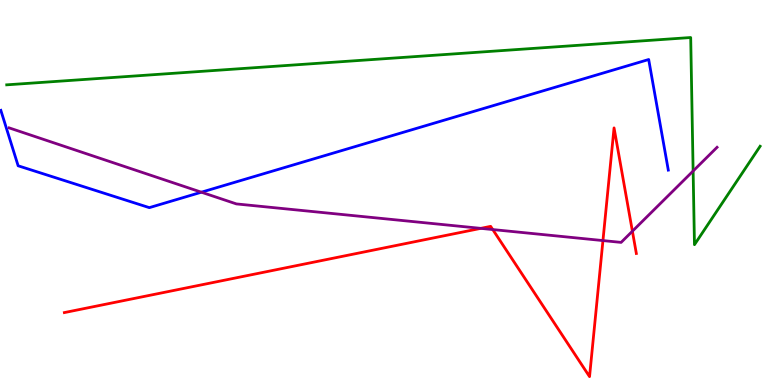[{'lines': ['blue', 'red'], 'intersections': []}, {'lines': ['green', 'red'], 'intersections': []}, {'lines': ['purple', 'red'], 'intersections': [{'x': 6.2, 'y': 4.07}, {'x': 6.36, 'y': 4.04}, {'x': 7.78, 'y': 3.75}, {'x': 8.16, 'y': 3.99}]}, {'lines': ['blue', 'green'], 'intersections': []}, {'lines': ['blue', 'purple'], 'intersections': [{'x': 2.6, 'y': 5.01}]}, {'lines': ['green', 'purple'], 'intersections': [{'x': 8.94, 'y': 5.56}]}]